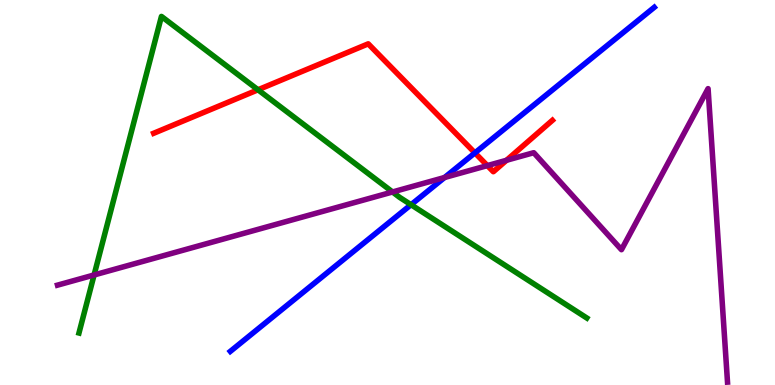[{'lines': ['blue', 'red'], 'intersections': [{'x': 6.13, 'y': 6.03}]}, {'lines': ['green', 'red'], 'intersections': [{'x': 3.33, 'y': 7.67}]}, {'lines': ['purple', 'red'], 'intersections': [{'x': 6.29, 'y': 5.7}, {'x': 6.54, 'y': 5.84}]}, {'lines': ['blue', 'green'], 'intersections': [{'x': 5.3, 'y': 4.68}]}, {'lines': ['blue', 'purple'], 'intersections': [{'x': 5.74, 'y': 5.39}]}, {'lines': ['green', 'purple'], 'intersections': [{'x': 1.21, 'y': 2.86}, {'x': 5.06, 'y': 5.01}]}]